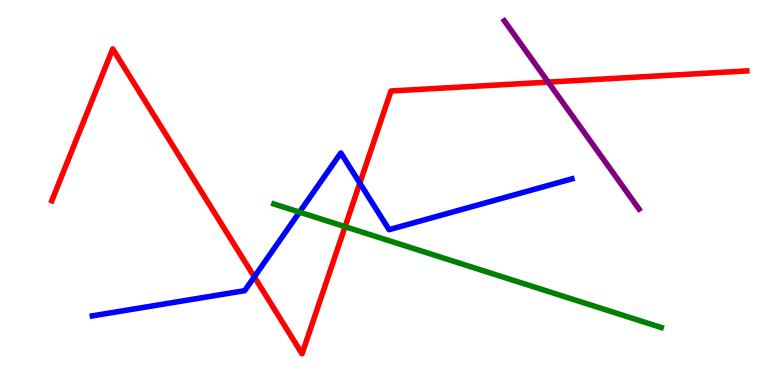[{'lines': ['blue', 'red'], 'intersections': [{'x': 3.28, 'y': 2.81}, {'x': 4.64, 'y': 5.24}]}, {'lines': ['green', 'red'], 'intersections': [{'x': 4.45, 'y': 4.11}]}, {'lines': ['purple', 'red'], 'intersections': [{'x': 7.07, 'y': 7.87}]}, {'lines': ['blue', 'green'], 'intersections': [{'x': 3.86, 'y': 4.49}]}, {'lines': ['blue', 'purple'], 'intersections': []}, {'lines': ['green', 'purple'], 'intersections': []}]